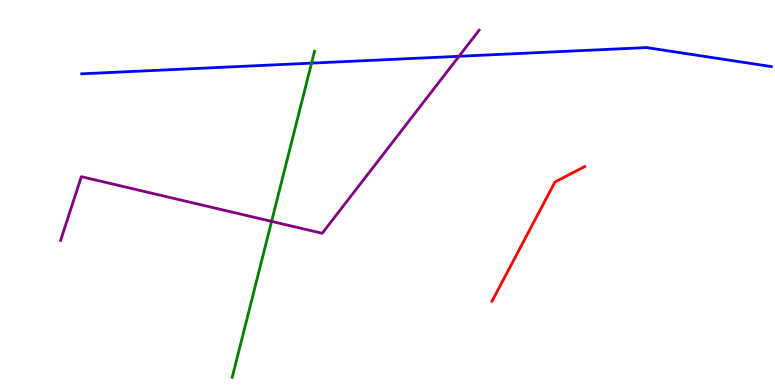[{'lines': ['blue', 'red'], 'intersections': []}, {'lines': ['green', 'red'], 'intersections': []}, {'lines': ['purple', 'red'], 'intersections': []}, {'lines': ['blue', 'green'], 'intersections': [{'x': 4.02, 'y': 8.36}]}, {'lines': ['blue', 'purple'], 'intersections': [{'x': 5.92, 'y': 8.54}]}, {'lines': ['green', 'purple'], 'intersections': [{'x': 3.5, 'y': 4.25}]}]